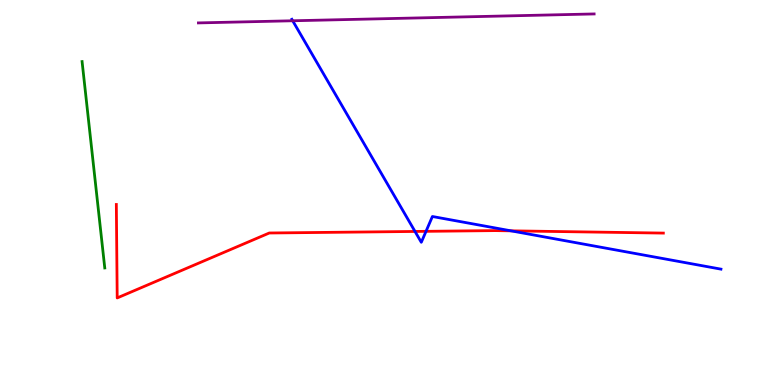[{'lines': ['blue', 'red'], 'intersections': [{'x': 5.36, 'y': 3.99}, {'x': 5.5, 'y': 3.99}, {'x': 6.59, 'y': 4.0}]}, {'lines': ['green', 'red'], 'intersections': []}, {'lines': ['purple', 'red'], 'intersections': []}, {'lines': ['blue', 'green'], 'intersections': []}, {'lines': ['blue', 'purple'], 'intersections': [{'x': 3.78, 'y': 9.46}]}, {'lines': ['green', 'purple'], 'intersections': []}]